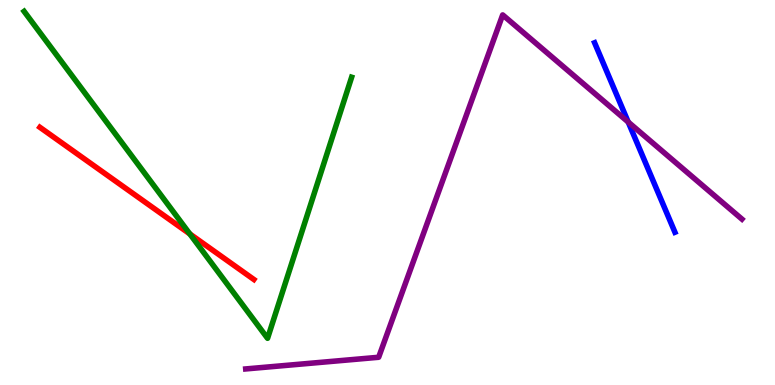[{'lines': ['blue', 'red'], 'intersections': []}, {'lines': ['green', 'red'], 'intersections': [{'x': 2.45, 'y': 3.92}]}, {'lines': ['purple', 'red'], 'intersections': []}, {'lines': ['blue', 'green'], 'intersections': []}, {'lines': ['blue', 'purple'], 'intersections': [{'x': 8.11, 'y': 6.83}]}, {'lines': ['green', 'purple'], 'intersections': []}]